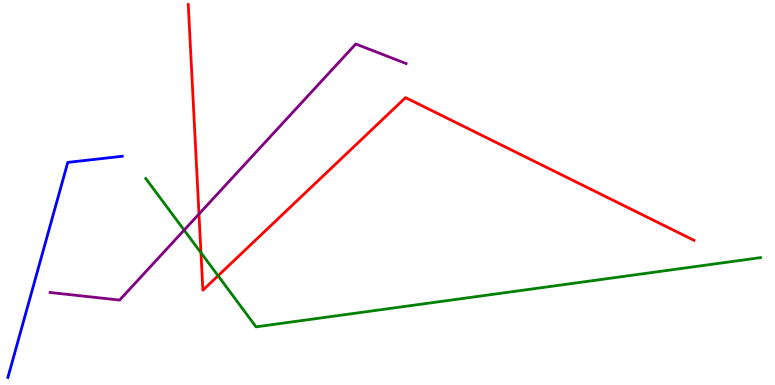[{'lines': ['blue', 'red'], 'intersections': []}, {'lines': ['green', 'red'], 'intersections': [{'x': 2.59, 'y': 3.43}, {'x': 2.81, 'y': 2.84}]}, {'lines': ['purple', 'red'], 'intersections': [{'x': 2.57, 'y': 4.44}]}, {'lines': ['blue', 'green'], 'intersections': []}, {'lines': ['blue', 'purple'], 'intersections': []}, {'lines': ['green', 'purple'], 'intersections': [{'x': 2.38, 'y': 4.02}]}]